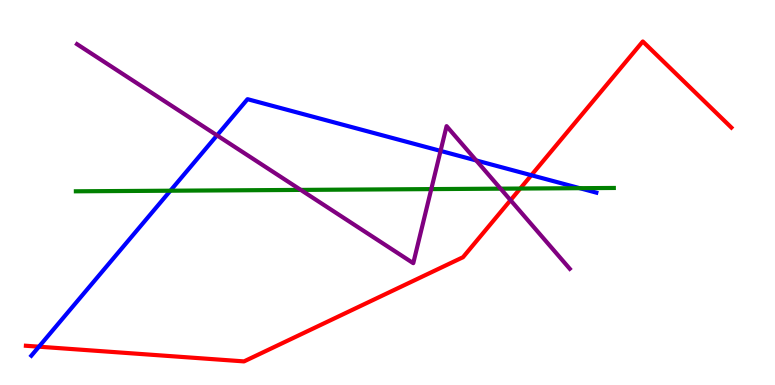[{'lines': ['blue', 'red'], 'intersections': [{'x': 0.502, 'y': 0.995}, {'x': 6.86, 'y': 5.45}]}, {'lines': ['green', 'red'], 'intersections': [{'x': 6.71, 'y': 5.1}]}, {'lines': ['purple', 'red'], 'intersections': [{'x': 6.59, 'y': 4.8}]}, {'lines': ['blue', 'green'], 'intersections': [{'x': 2.2, 'y': 5.05}, {'x': 7.48, 'y': 5.11}]}, {'lines': ['blue', 'purple'], 'intersections': [{'x': 2.8, 'y': 6.48}, {'x': 5.68, 'y': 6.08}, {'x': 6.14, 'y': 5.83}]}, {'lines': ['green', 'purple'], 'intersections': [{'x': 3.88, 'y': 5.07}, {'x': 5.56, 'y': 5.09}, {'x': 6.46, 'y': 5.1}]}]